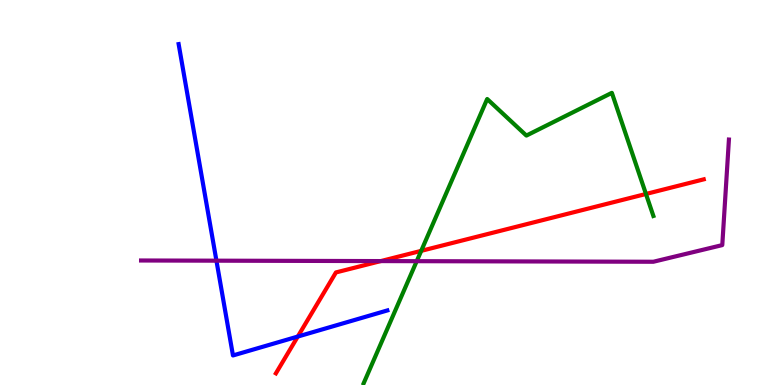[{'lines': ['blue', 'red'], 'intersections': [{'x': 3.84, 'y': 1.26}]}, {'lines': ['green', 'red'], 'intersections': [{'x': 5.43, 'y': 3.48}, {'x': 8.33, 'y': 4.96}]}, {'lines': ['purple', 'red'], 'intersections': [{'x': 4.91, 'y': 3.22}]}, {'lines': ['blue', 'green'], 'intersections': []}, {'lines': ['blue', 'purple'], 'intersections': [{'x': 2.79, 'y': 3.23}]}, {'lines': ['green', 'purple'], 'intersections': [{'x': 5.38, 'y': 3.22}]}]